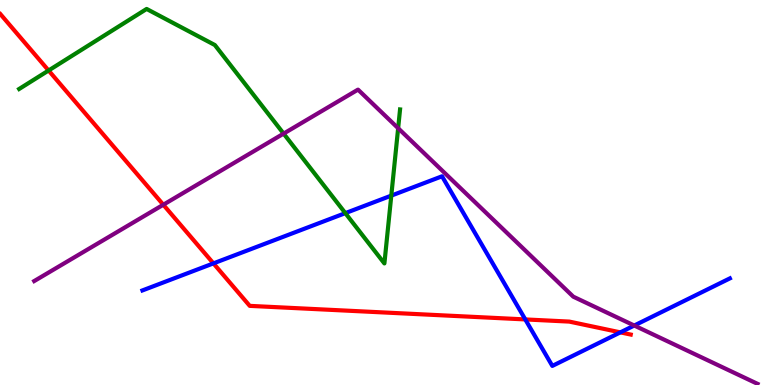[{'lines': ['blue', 'red'], 'intersections': [{'x': 2.75, 'y': 3.16}, {'x': 6.78, 'y': 1.7}, {'x': 8.0, 'y': 1.37}]}, {'lines': ['green', 'red'], 'intersections': [{'x': 0.627, 'y': 8.17}]}, {'lines': ['purple', 'red'], 'intersections': [{'x': 2.11, 'y': 4.68}]}, {'lines': ['blue', 'green'], 'intersections': [{'x': 4.46, 'y': 4.46}, {'x': 5.05, 'y': 4.92}]}, {'lines': ['blue', 'purple'], 'intersections': [{'x': 8.18, 'y': 1.54}]}, {'lines': ['green', 'purple'], 'intersections': [{'x': 3.66, 'y': 6.53}, {'x': 5.14, 'y': 6.67}]}]